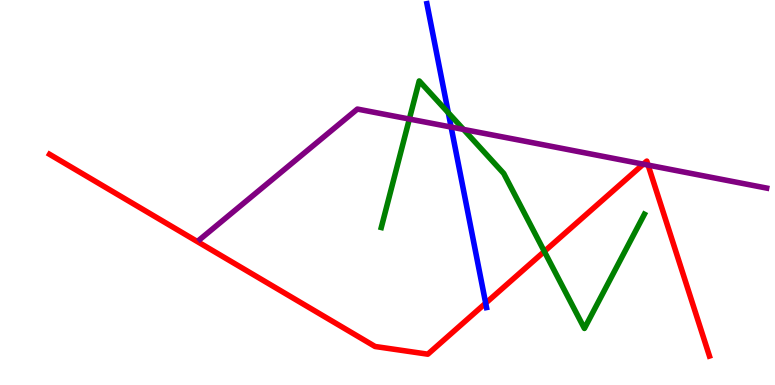[{'lines': ['blue', 'red'], 'intersections': [{'x': 6.27, 'y': 2.13}]}, {'lines': ['green', 'red'], 'intersections': [{'x': 7.02, 'y': 3.47}]}, {'lines': ['purple', 'red'], 'intersections': [{'x': 8.3, 'y': 5.74}, {'x': 8.36, 'y': 5.71}]}, {'lines': ['blue', 'green'], 'intersections': [{'x': 5.78, 'y': 7.07}]}, {'lines': ['blue', 'purple'], 'intersections': [{'x': 5.82, 'y': 6.7}]}, {'lines': ['green', 'purple'], 'intersections': [{'x': 5.28, 'y': 6.91}, {'x': 5.98, 'y': 6.64}]}]